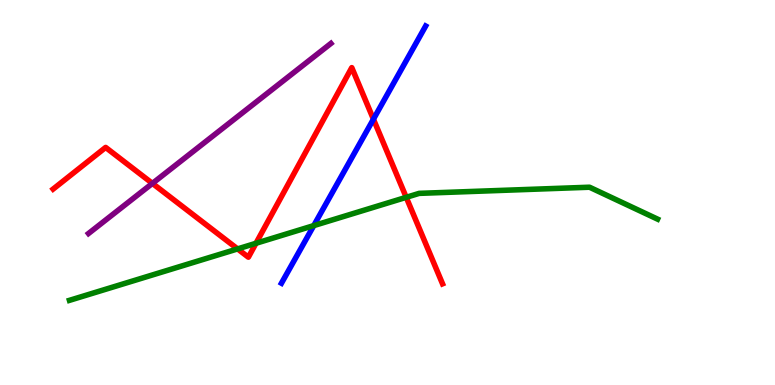[{'lines': ['blue', 'red'], 'intersections': [{'x': 4.82, 'y': 6.9}]}, {'lines': ['green', 'red'], 'intersections': [{'x': 3.07, 'y': 3.53}, {'x': 3.3, 'y': 3.68}, {'x': 5.24, 'y': 4.87}]}, {'lines': ['purple', 'red'], 'intersections': [{'x': 1.97, 'y': 5.24}]}, {'lines': ['blue', 'green'], 'intersections': [{'x': 4.05, 'y': 4.14}]}, {'lines': ['blue', 'purple'], 'intersections': []}, {'lines': ['green', 'purple'], 'intersections': []}]